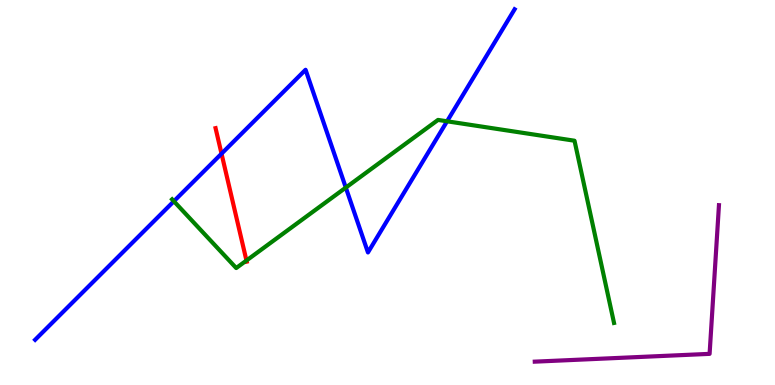[{'lines': ['blue', 'red'], 'intersections': [{'x': 2.86, 'y': 6.01}]}, {'lines': ['green', 'red'], 'intersections': [{'x': 3.18, 'y': 3.23}]}, {'lines': ['purple', 'red'], 'intersections': []}, {'lines': ['blue', 'green'], 'intersections': [{'x': 2.24, 'y': 4.77}, {'x': 4.46, 'y': 5.13}, {'x': 5.77, 'y': 6.85}]}, {'lines': ['blue', 'purple'], 'intersections': []}, {'lines': ['green', 'purple'], 'intersections': []}]